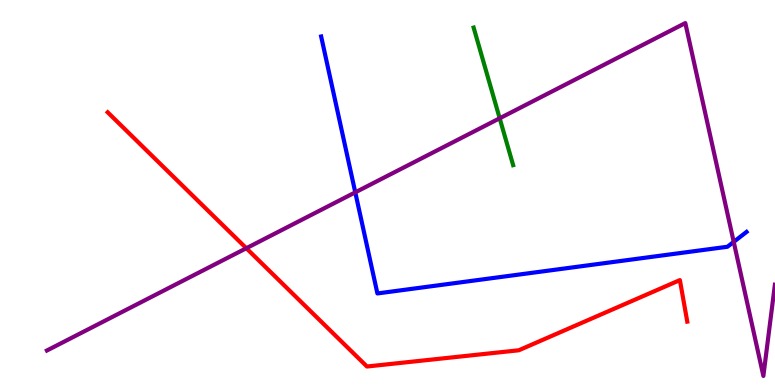[{'lines': ['blue', 'red'], 'intersections': []}, {'lines': ['green', 'red'], 'intersections': []}, {'lines': ['purple', 'red'], 'intersections': [{'x': 3.18, 'y': 3.55}]}, {'lines': ['blue', 'green'], 'intersections': []}, {'lines': ['blue', 'purple'], 'intersections': [{'x': 4.58, 'y': 5.0}, {'x': 9.47, 'y': 3.72}]}, {'lines': ['green', 'purple'], 'intersections': [{'x': 6.45, 'y': 6.93}]}]